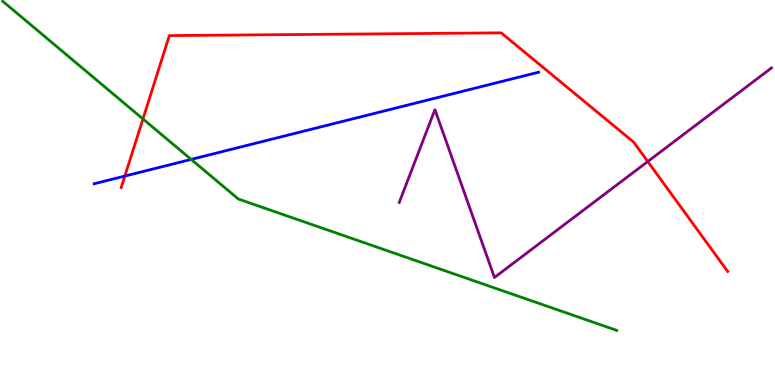[{'lines': ['blue', 'red'], 'intersections': [{'x': 1.61, 'y': 5.43}]}, {'lines': ['green', 'red'], 'intersections': [{'x': 1.84, 'y': 6.91}]}, {'lines': ['purple', 'red'], 'intersections': [{'x': 8.36, 'y': 5.8}]}, {'lines': ['blue', 'green'], 'intersections': [{'x': 2.47, 'y': 5.86}]}, {'lines': ['blue', 'purple'], 'intersections': []}, {'lines': ['green', 'purple'], 'intersections': []}]